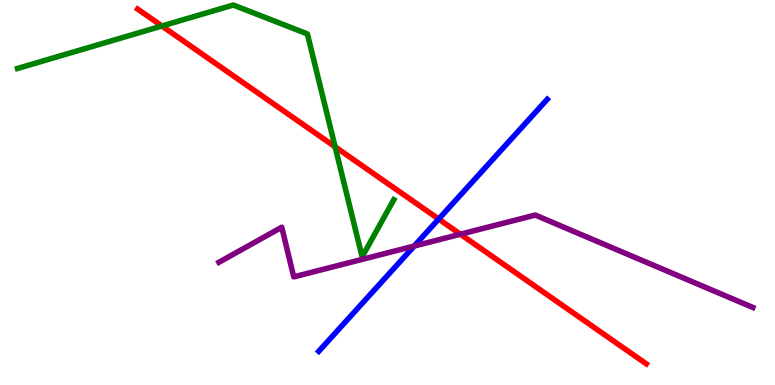[{'lines': ['blue', 'red'], 'intersections': [{'x': 5.66, 'y': 4.31}]}, {'lines': ['green', 'red'], 'intersections': [{'x': 2.09, 'y': 9.32}, {'x': 4.32, 'y': 6.19}]}, {'lines': ['purple', 'red'], 'intersections': [{'x': 5.94, 'y': 3.92}]}, {'lines': ['blue', 'green'], 'intersections': []}, {'lines': ['blue', 'purple'], 'intersections': [{'x': 5.34, 'y': 3.61}]}, {'lines': ['green', 'purple'], 'intersections': []}]